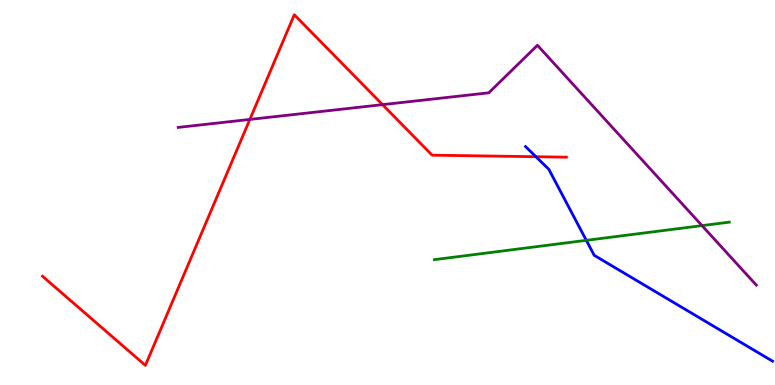[{'lines': ['blue', 'red'], 'intersections': [{'x': 6.92, 'y': 5.93}]}, {'lines': ['green', 'red'], 'intersections': []}, {'lines': ['purple', 'red'], 'intersections': [{'x': 3.22, 'y': 6.9}, {'x': 4.94, 'y': 7.28}]}, {'lines': ['blue', 'green'], 'intersections': [{'x': 7.57, 'y': 3.76}]}, {'lines': ['blue', 'purple'], 'intersections': []}, {'lines': ['green', 'purple'], 'intersections': [{'x': 9.06, 'y': 4.14}]}]